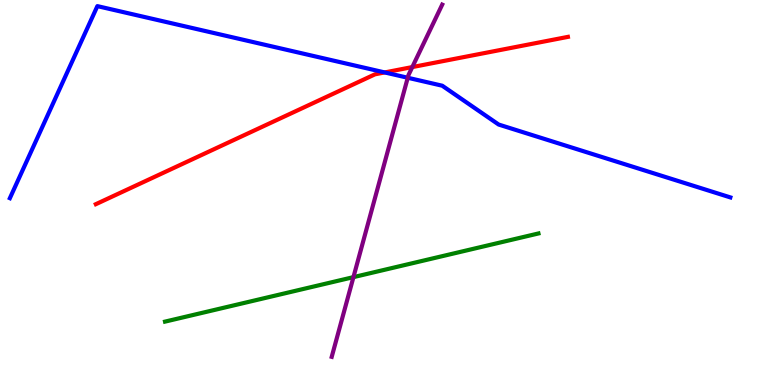[{'lines': ['blue', 'red'], 'intersections': [{'x': 4.96, 'y': 8.12}]}, {'lines': ['green', 'red'], 'intersections': []}, {'lines': ['purple', 'red'], 'intersections': [{'x': 5.32, 'y': 8.26}]}, {'lines': ['blue', 'green'], 'intersections': []}, {'lines': ['blue', 'purple'], 'intersections': [{'x': 5.26, 'y': 7.98}]}, {'lines': ['green', 'purple'], 'intersections': [{'x': 4.56, 'y': 2.8}]}]